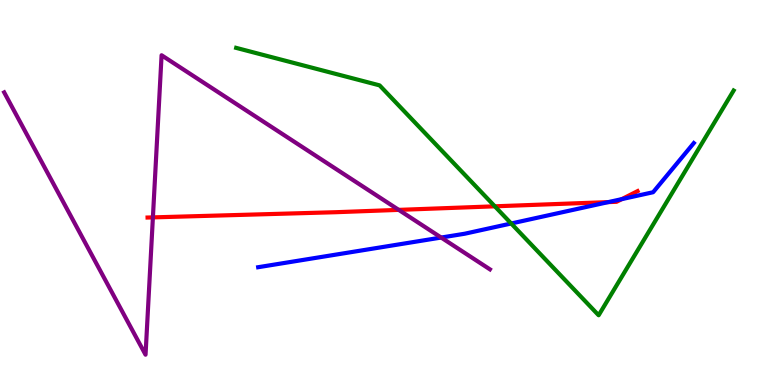[{'lines': ['blue', 'red'], 'intersections': [{'x': 7.85, 'y': 4.75}, {'x': 8.02, 'y': 4.83}]}, {'lines': ['green', 'red'], 'intersections': [{'x': 6.38, 'y': 4.64}]}, {'lines': ['purple', 'red'], 'intersections': [{'x': 1.97, 'y': 4.35}, {'x': 5.14, 'y': 4.55}]}, {'lines': ['blue', 'green'], 'intersections': [{'x': 6.6, 'y': 4.19}]}, {'lines': ['blue', 'purple'], 'intersections': [{'x': 5.69, 'y': 3.83}]}, {'lines': ['green', 'purple'], 'intersections': []}]